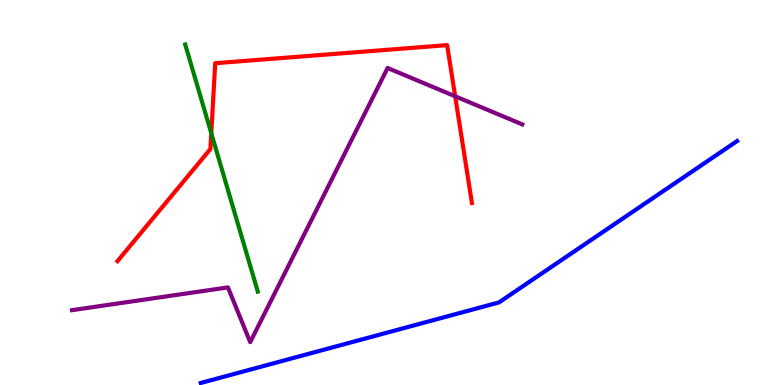[{'lines': ['blue', 'red'], 'intersections': []}, {'lines': ['green', 'red'], 'intersections': [{'x': 2.73, 'y': 6.54}]}, {'lines': ['purple', 'red'], 'intersections': [{'x': 5.87, 'y': 7.5}]}, {'lines': ['blue', 'green'], 'intersections': []}, {'lines': ['blue', 'purple'], 'intersections': []}, {'lines': ['green', 'purple'], 'intersections': []}]